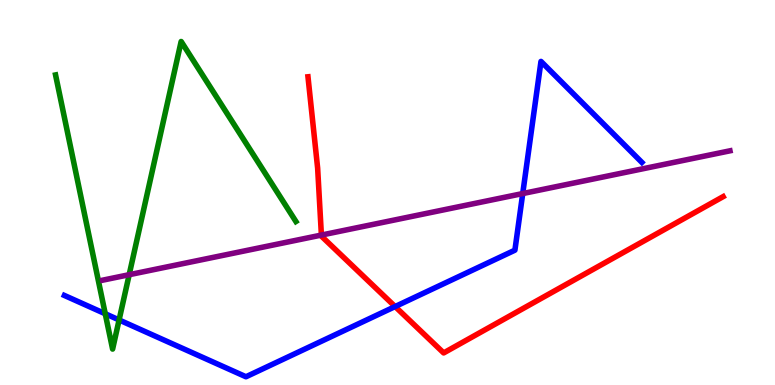[{'lines': ['blue', 'red'], 'intersections': [{'x': 5.1, 'y': 2.04}]}, {'lines': ['green', 'red'], 'intersections': []}, {'lines': ['purple', 'red'], 'intersections': [{'x': 4.15, 'y': 3.89}]}, {'lines': ['blue', 'green'], 'intersections': [{'x': 1.36, 'y': 1.85}, {'x': 1.54, 'y': 1.69}]}, {'lines': ['blue', 'purple'], 'intersections': [{'x': 6.74, 'y': 4.97}]}, {'lines': ['green', 'purple'], 'intersections': [{'x': 1.67, 'y': 2.86}]}]